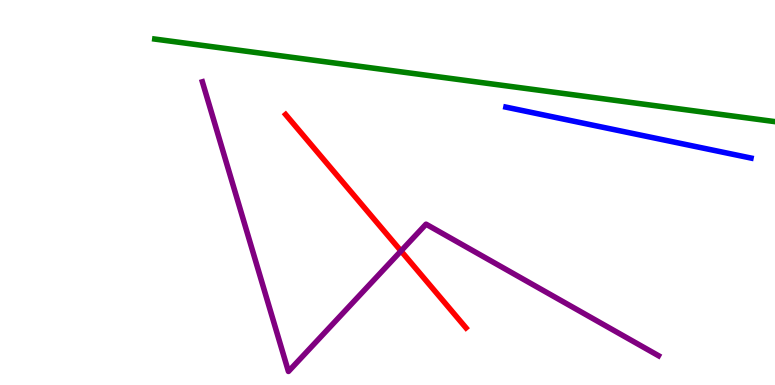[{'lines': ['blue', 'red'], 'intersections': []}, {'lines': ['green', 'red'], 'intersections': []}, {'lines': ['purple', 'red'], 'intersections': [{'x': 5.17, 'y': 3.48}]}, {'lines': ['blue', 'green'], 'intersections': []}, {'lines': ['blue', 'purple'], 'intersections': []}, {'lines': ['green', 'purple'], 'intersections': []}]